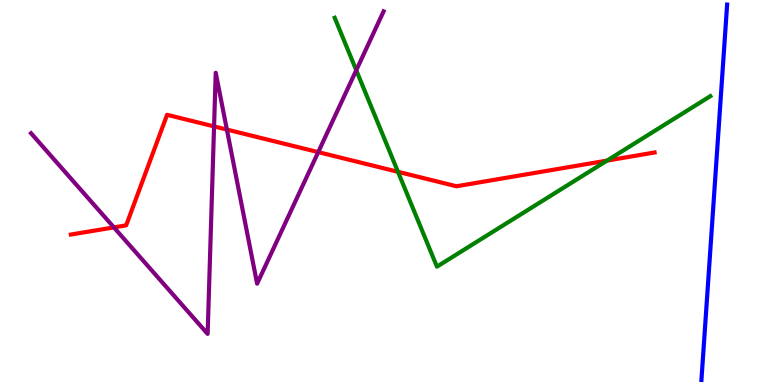[{'lines': ['blue', 'red'], 'intersections': []}, {'lines': ['green', 'red'], 'intersections': [{'x': 5.14, 'y': 5.54}, {'x': 7.83, 'y': 5.83}]}, {'lines': ['purple', 'red'], 'intersections': [{'x': 1.47, 'y': 4.09}, {'x': 2.76, 'y': 6.72}, {'x': 2.93, 'y': 6.63}, {'x': 4.11, 'y': 6.05}]}, {'lines': ['blue', 'green'], 'intersections': []}, {'lines': ['blue', 'purple'], 'intersections': []}, {'lines': ['green', 'purple'], 'intersections': [{'x': 4.6, 'y': 8.18}]}]